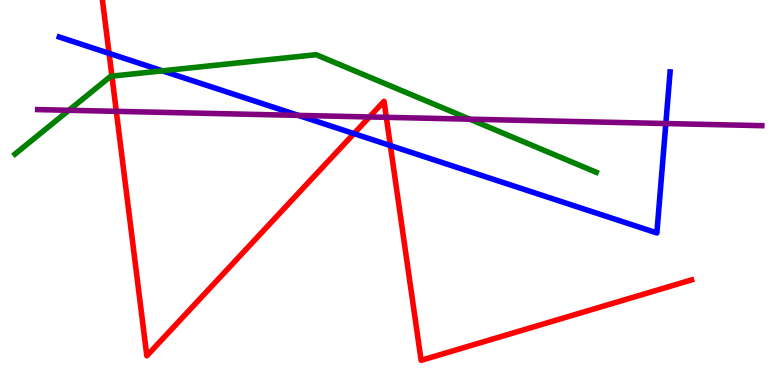[{'lines': ['blue', 'red'], 'intersections': [{'x': 1.41, 'y': 8.61}, {'x': 4.57, 'y': 6.53}, {'x': 5.04, 'y': 6.22}]}, {'lines': ['green', 'red'], 'intersections': [{'x': 1.44, 'y': 8.02}]}, {'lines': ['purple', 'red'], 'intersections': [{'x': 1.5, 'y': 7.11}, {'x': 4.77, 'y': 6.96}, {'x': 4.98, 'y': 6.95}]}, {'lines': ['blue', 'green'], 'intersections': [{'x': 2.1, 'y': 8.16}]}, {'lines': ['blue', 'purple'], 'intersections': [{'x': 3.85, 'y': 7.0}, {'x': 8.59, 'y': 6.79}]}, {'lines': ['green', 'purple'], 'intersections': [{'x': 0.889, 'y': 7.14}, {'x': 6.06, 'y': 6.9}]}]